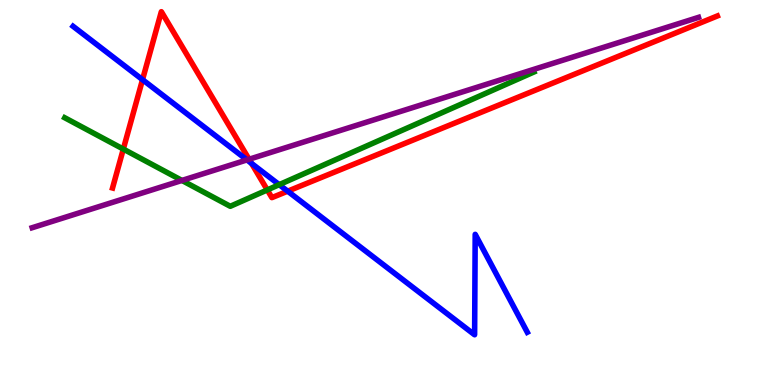[{'lines': ['blue', 'red'], 'intersections': [{'x': 1.84, 'y': 7.93}, {'x': 3.25, 'y': 5.76}, {'x': 3.71, 'y': 5.03}]}, {'lines': ['green', 'red'], 'intersections': [{'x': 1.59, 'y': 6.13}, {'x': 3.45, 'y': 5.07}]}, {'lines': ['purple', 'red'], 'intersections': [{'x': 3.21, 'y': 5.86}]}, {'lines': ['blue', 'green'], 'intersections': [{'x': 3.6, 'y': 5.2}]}, {'lines': ['blue', 'purple'], 'intersections': [{'x': 3.19, 'y': 5.85}]}, {'lines': ['green', 'purple'], 'intersections': [{'x': 2.35, 'y': 5.31}]}]